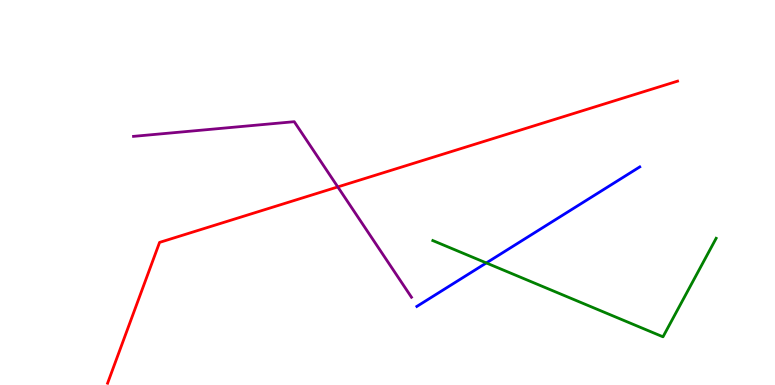[{'lines': ['blue', 'red'], 'intersections': []}, {'lines': ['green', 'red'], 'intersections': []}, {'lines': ['purple', 'red'], 'intersections': [{'x': 4.36, 'y': 5.15}]}, {'lines': ['blue', 'green'], 'intersections': [{'x': 6.28, 'y': 3.17}]}, {'lines': ['blue', 'purple'], 'intersections': []}, {'lines': ['green', 'purple'], 'intersections': []}]